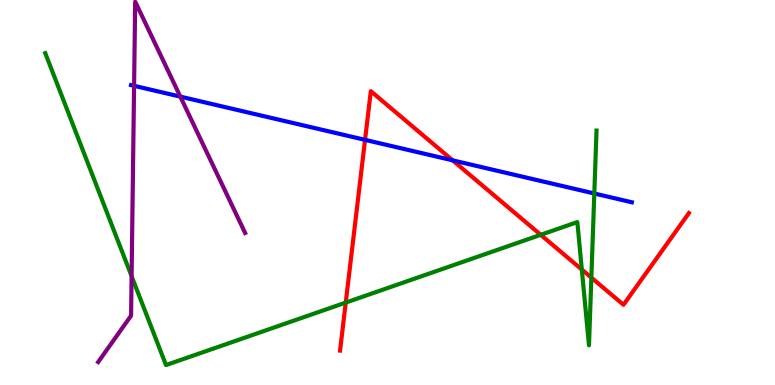[{'lines': ['blue', 'red'], 'intersections': [{'x': 4.71, 'y': 6.37}, {'x': 5.84, 'y': 5.84}]}, {'lines': ['green', 'red'], 'intersections': [{'x': 4.46, 'y': 2.14}, {'x': 6.98, 'y': 3.9}, {'x': 7.51, 'y': 3.0}, {'x': 7.63, 'y': 2.79}]}, {'lines': ['purple', 'red'], 'intersections': []}, {'lines': ['blue', 'green'], 'intersections': [{'x': 7.67, 'y': 4.97}]}, {'lines': ['blue', 'purple'], 'intersections': [{'x': 1.73, 'y': 7.77}, {'x': 2.33, 'y': 7.49}]}, {'lines': ['green', 'purple'], 'intersections': [{'x': 1.7, 'y': 2.83}]}]